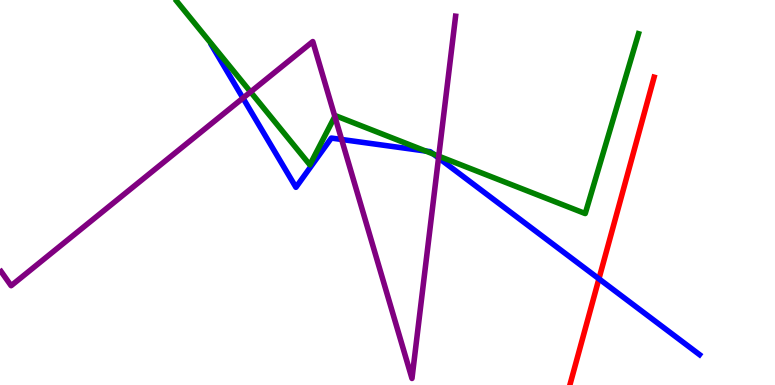[{'lines': ['blue', 'red'], 'intersections': [{'x': 7.73, 'y': 2.76}]}, {'lines': ['green', 'red'], 'intersections': []}, {'lines': ['purple', 'red'], 'intersections': []}, {'lines': ['blue', 'green'], 'intersections': [{'x': 5.49, 'y': 6.08}, {'x': 5.59, 'y': 6.0}]}, {'lines': ['blue', 'purple'], 'intersections': [{'x': 3.13, 'y': 7.45}, {'x': 4.41, 'y': 6.38}, {'x': 5.66, 'y': 5.9}]}, {'lines': ['green', 'purple'], 'intersections': [{'x': 3.23, 'y': 7.61}, {'x': 4.32, 'y': 6.97}, {'x': 5.66, 'y': 5.94}]}]